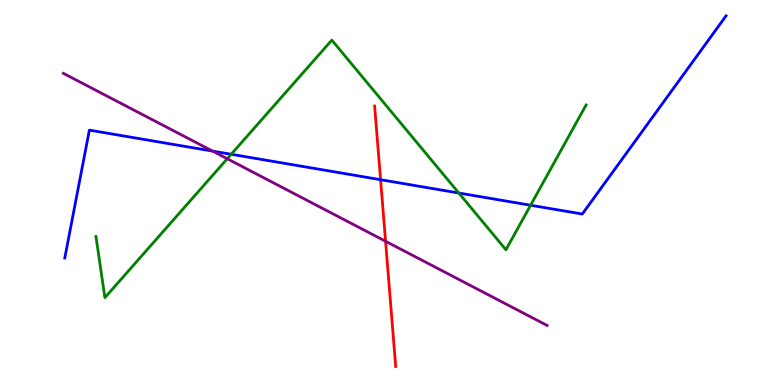[{'lines': ['blue', 'red'], 'intersections': [{'x': 4.91, 'y': 5.33}]}, {'lines': ['green', 'red'], 'intersections': []}, {'lines': ['purple', 'red'], 'intersections': [{'x': 4.97, 'y': 3.73}]}, {'lines': ['blue', 'green'], 'intersections': [{'x': 2.98, 'y': 5.99}, {'x': 5.92, 'y': 4.99}, {'x': 6.85, 'y': 4.67}]}, {'lines': ['blue', 'purple'], 'intersections': [{'x': 2.74, 'y': 6.08}]}, {'lines': ['green', 'purple'], 'intersections': [{'x': 2.93, 'y': 5.88}]}]